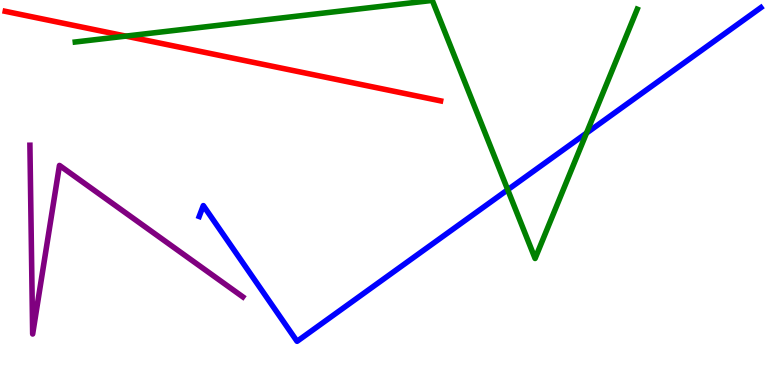[{'lines': ['blue', 'red'], 'intersections': []}, {'lines': ['green', 'red'], 'intersections': [{'x': 1.62, 'y': 9.06}]}, {'lines': ['purple', 'red'], 'intersections': []}, {'lines': ['blue', 'green'], 'intersections': [{'x': 6.55, 'y': 5.07}, {'x': 7.57, 'y': 6.54}]}, {'lines': ['blue', 'purple'], 'intersections': []}, {'lines': ['green', 'purple'], 'intersections': []}]